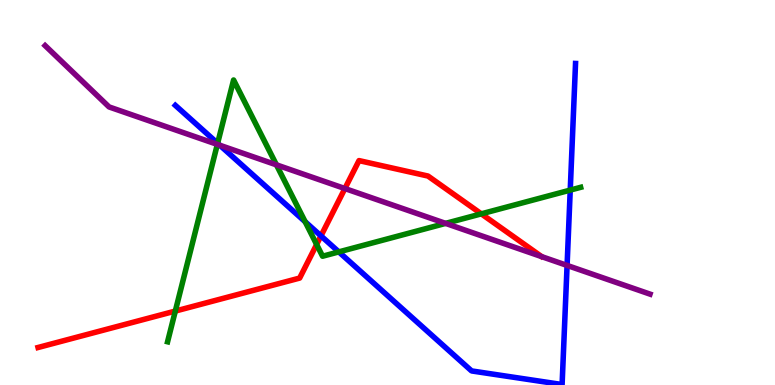[{'lines': ['blue', 'red'], 'intersections': [{'x': 4.14, 'y': 3.87}]}, {'lines': ['green', 'red'], 'intersections': [{'x': 2.26, 'y': 1.92}, {'x': 4.09, 'y': 3.65}, {'x': 6.21, 'y': 4.45}]}, {'lines': ['purple', 'red'], 'intersections': [{'x': 4.45, 'y': 5.1}]}, {'lines': ['blue', 'green'], 'intersections': [{'x': 2.81, 'y': 6.28}, {'x': 3.94, 'y': 4.24}, {'x': 4.37, 'y': 3.46}, {'x': 7.36, 'y': 5.06}]}, {'lines': ['blue', 'purple'], 'intersections': [{'x': 2.84, 'y': 6.23}, {'x': 7.32, 'y': 3.11}]}, {'lines': ['green', 'purple'], 'intersections': [{'x': 2.8, 'y': 6.25}, {'x': 3.57, 'y': 5.72}, {'x': 5.75, 'y': 4.2}]}]